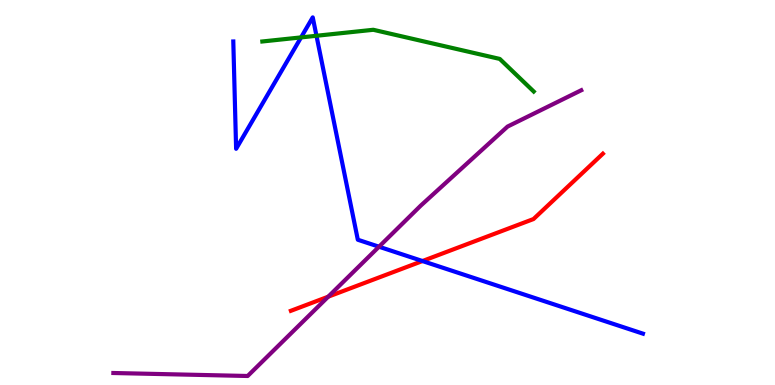[{'lines': ['blue', 'red'], 'intersections': [{'x': 5.45, 'y': 3.22}]}, {'lines': ['green', 'red'], 'intersections': []}, {'lines': ['purple', 'red'], 'intersections': [{'x': 4.24, 'y': 2.29}]}, {'lines': ['blue', 'green'], 'intersections': [{'x': 3.88, 'y': 9.03}, {'x': 4.08, 'y': 9.07}]}, {'lines': ['blue', 'purple'], 'intersections': [{'x': 4.89, 'y': 3.59}]}, {'lines': ['green', 'purple'], 'intersections': []}]